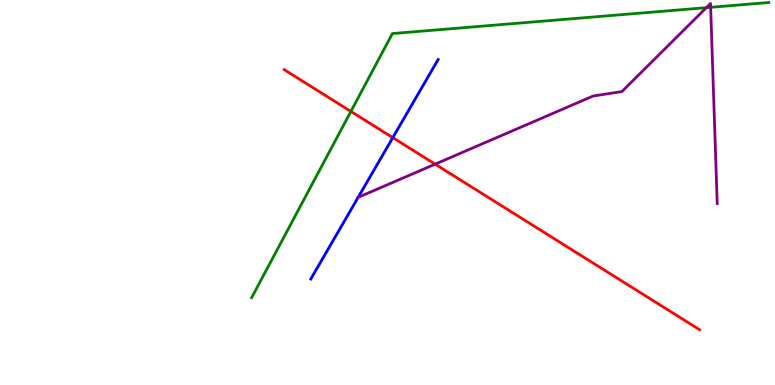[{'lines': ['blue', 'red'], 'intersections': [{'x': 5.07, 'y': 6.42}]}, {'lines': ['green', 'red'], 'intersections': [{'x': 4.53, 'y': 7.11}]}, {'lines': ['purple', 'red'], 'intersections': [{'x': 5.61, 'y': 5.74}]}, {'lines': ['blue', 'green'], 'intersections': []}, {'lines': ['blue', 'purple'], 'intersections': [{'x': 4.62, 'y': 4.87}]}, {'lines': ['green', 'purple'], 'intersections': [{'x': 9.11, 'y': 9.8}, {'x': 9.17, 'y': 9.81}]}]